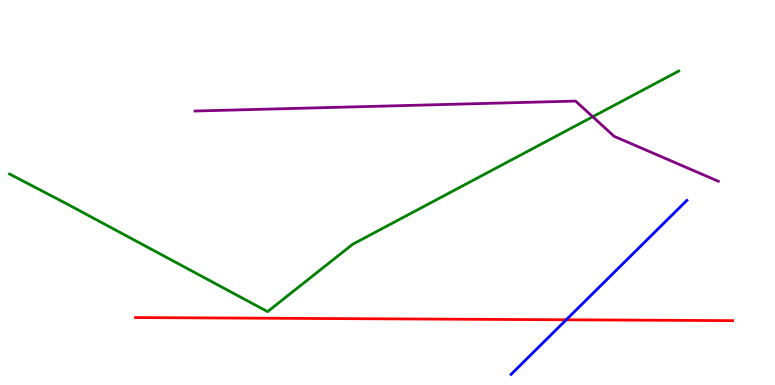[{'lines': ['blue', 'red'], 'intersections': [{'x': 7.31, 'y': 1.69}]}, {'lines': ['green', 'red'], 'intersections': []}, {'lines': ['purple', 'red'], 'intersections': []}, {'lines': ['blue', 'green'], 'intersections': []}, {'lines': ['blue', 'purple'], 'intersections': []}, {'lines': ['green', 'purple'], 'intersections': [{'x': 7.65, 'y': 6.97}]}]